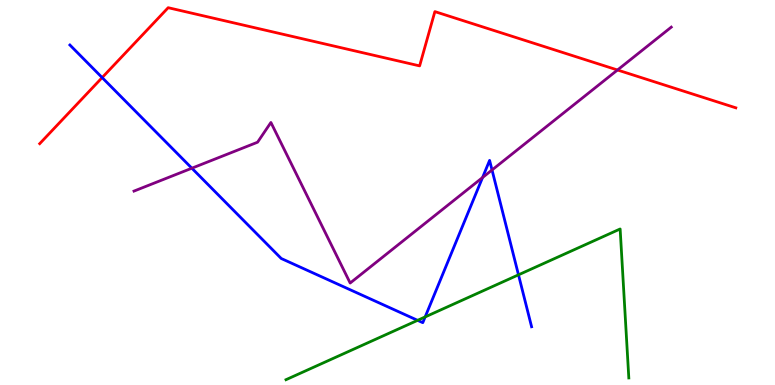[{'lines': ['blue', 'red'], 'intersections': [{'x': 1.32, 'y': 7.98}]}, {'lines': ['green', 'red'], 'intersections': []}, {'lines': ['purple', 'red'], 'intersections': [{'x': 7.97, 'y': 8.18}]}, {'lines': ['blue', 'green'], 'intersections': [{'x': 5.39, 'y': 1.68}, {'x': 5.49, 'y': 1.77}, {'x': 6.69, 'y': 2.86}]}, {'lines': ['blue', 'purple'], 'intersections': [{'x': 2.48, 'y': 5.63}, {'x': 6.23, 'y': 5.39}, {'x': 6.35, 'y': 5.58}]}, {'lines': ['green', 'purple'], 'intersections': []}]